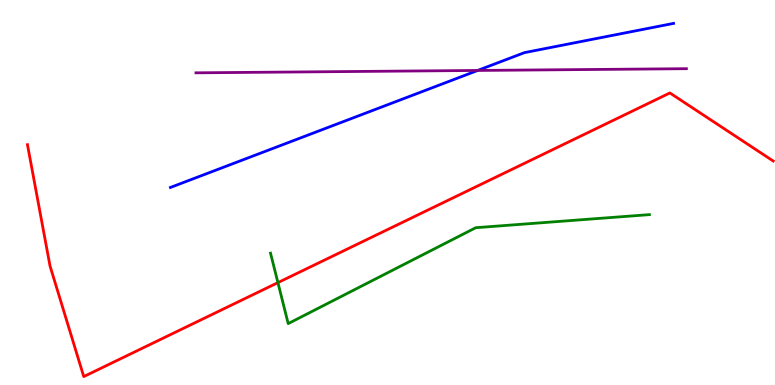[{'lines': ['blue', 'red'], 'intersections': []}, {'lines': ['green', 'red'], 'intersections': [{'x': 3.59, 'y': 2.66}]}, {'lines': ['purple', 'red'], 'intersections': []}, {'lines': ['blue', 'green'], 'intersections': []}, {'lines': ['blue', 'purple'], 'intersections': [{'x': 6.16, 'y': 8.17}]}, {'lines': ['green', 'purple'], 'intersections': []}]